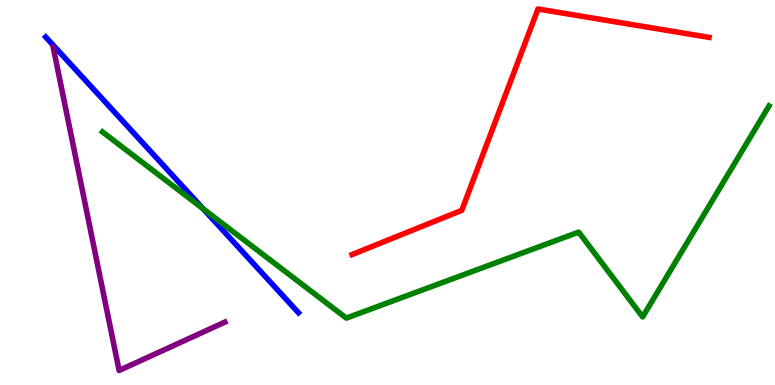[{'lines': ['blue', 'red'], 'intersections': []}, {'lines': ['green', 'red'], 'intersections': []}, {'lines': ['purple', 'red'], 'intersections': []}, {'lines': ['blue', 'green'], 'intersections': [{'x': 2.62, 'y': 4.57}]}, {'lines': ['blue', 'purple'], 'intersections': []}, {'lines': ['green', 'purple'], 'intersections': []}]